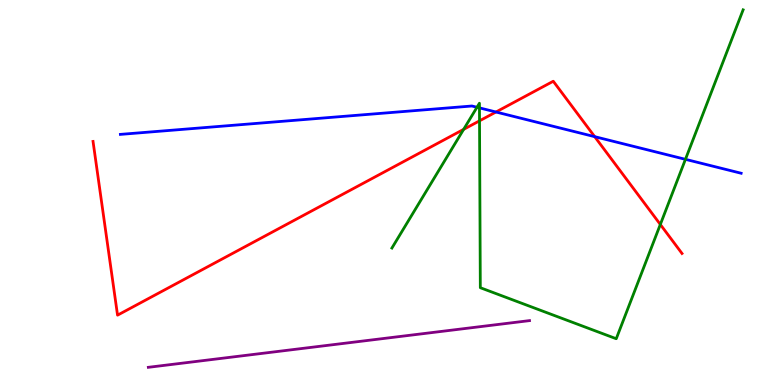[{'lines': ['blue', 'red'], 'intersections': [{'x': 6.4, 'y': 7.09}, {'x': 7.67, 'y': 6.45}]}, {'lines': ['green', 'red'], 'intersections': [{'x': 5.98, 'y': 6.64}, {'x': 6.19, 'y': 6.86}, {'x': 8.52, 'y': 4.17}]}, {'lines': ['purple', 'red'], 'intersections': []}, {'lines': ['blue', 'green'], 'intersections': [{'x': 6.15, 'y': 7.21}, {'x': 6.19, 'y': 7.2}, {'x': 8.84, 'y': 5.86}]}, {'lines': ['blue', 'purple'], 'intersections': []}, {'lines': ['green', 'purple'], 'intersections': []}]